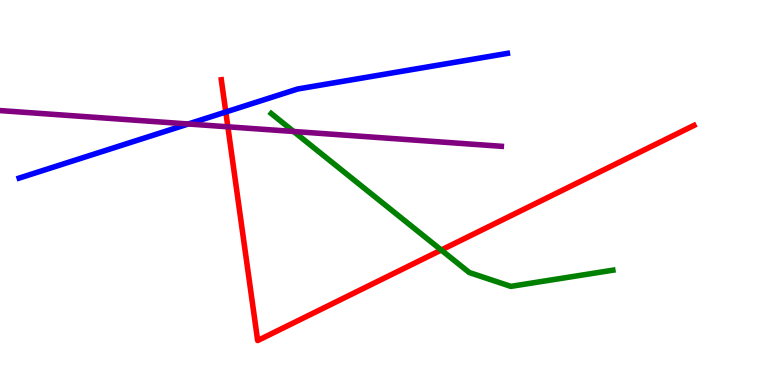[{'lines': ['blue', 'red'], 'intersections': [{'x': 2.91, 'y': 7.09}]}, {'lines': ['green', 'red'], 'intersections': [{'x': 5.69, 'y': 3.51}]}, {'lines': ['purple', 'red'], 'intersections': [{'x': 2.94, 'y': 6.71}]}, {'lines': ['blue', 'green'], 'intersections': []}, {'lines': ['blue', 'purple'], 'intersections': [{'x': 2.43, 'y': 6.78}]}, {'lines': ['green', 'purple'], 'intersections': [{'x': 3.79, 'y': 6.58}]}]